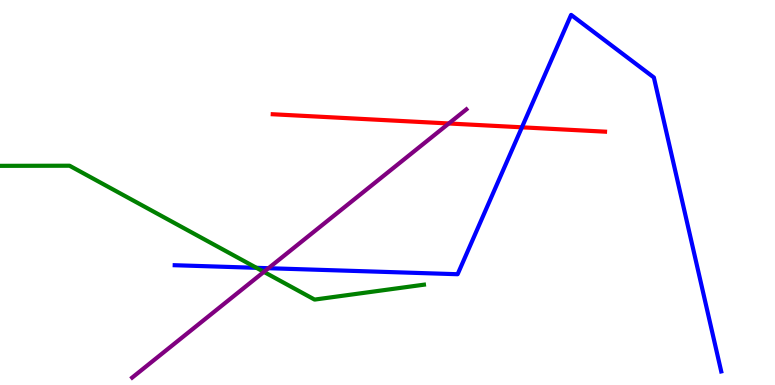[{'lines': ['blue', 'red'], 'intersections': [{'x': 6.73, 'y': 6.69}]}, {'lines': ['green', 'red'], 'intersections': []}, {'lines': ['purple', 'red'], 'intersections': [{'x': 5.79, 'y': 6.79}]}, {'lines': ['blue', 'green'], 'intersections': [{'x': 3.31, 'y': 3.04}]}, {'lines': ['blue', 'purple'], 'intersections': [{'x': 3.46, 'y': 3.03}]}, {'lines': ['green', 'purple'], 'intersections': [{'x': 3.41, 'y': 2.94}]}]